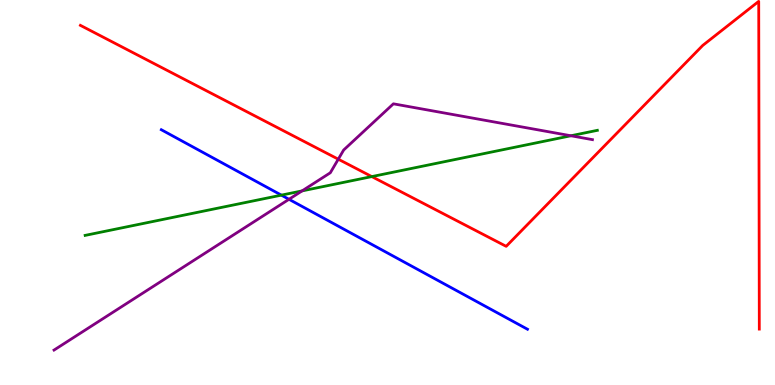[{'lines': ['blue', 'red'], 'intersections': []}, {'lines': ['green', 'red'], 'intersections': [{'x': 4.8, 'y': 5.41}]}, {'lines': ['purple', 'red'], 'intersections': [{'x': 4.36, 'y': 5.87}]}, {'lines': ['blue', 'green'], 'intersections': [{'x': 3.63, 'y': 4.93}]}, {'lines': ['blue', 'purple'], 'intersections': [{'x': 3.73, 'y': 4.82}]}, {'lines': ['green', 'purple'], 'intersections': [{'x': 3.9, 'y': 5.04}, {'x': 7.37, 'y': 6.47}]}]